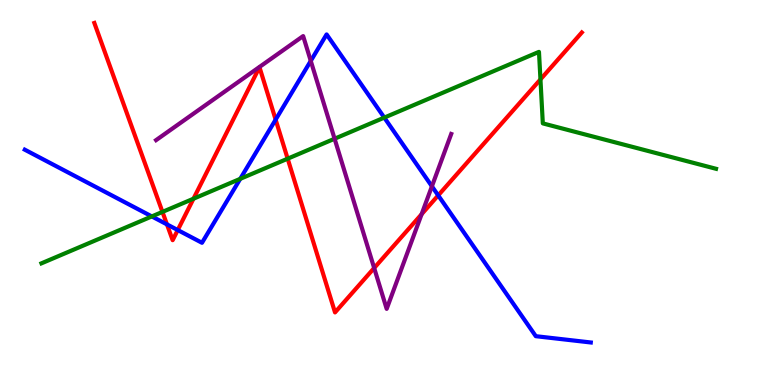[{'lines': ['blue', 'red'], 'intersections': [{'x': 2.15, 'y': 4.17}, {'x': 2.29, 'y': 4.02}, {'x': 3.56, 'y': 6.89}, {'x': 5.65, 'y': 4.92}]}, {'lines': ['green', 'red'], 'intersections': [{'x': 2.1, 'y': 4.5}, {'x': 2.5, 'y': 4.84}, {'x': 3.71, 'y': 5.88}, {'x': 6.97, 'y': 7.94}]}, {'lines': ['purple', 'red'], 'intersections': [{'x': 4.83, 'y': 3.04}, {'x': 5.44, 'y': 4.44}]}, {'lines': ['blue', 'green'], 'intersections': [{'x': 1.96, 'y': 4.38}, {'x': 3.1, 'y': 5.35}, {'x': 4.96, 'y': 6.95}]}, {'lines': ['blue', 'purple'], 'intersections': [{'x': 4.01, 'y': 8.42}, {'x': 5.57, 'y': 5.16}]}, {'lines': ['green', 'purple'], 'intersections': [{'x': 4.32, 'y': 6.4}]}]